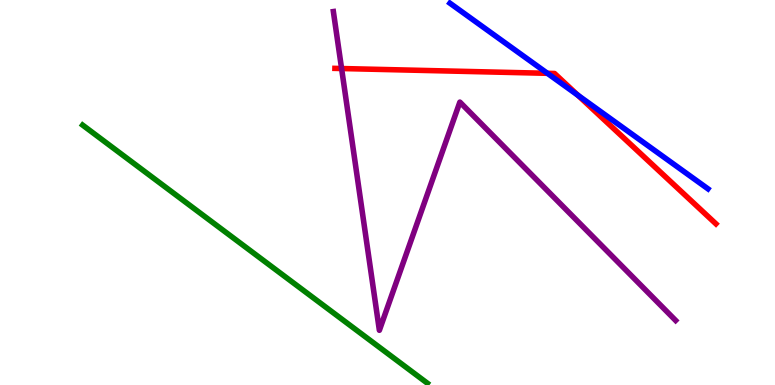[{'lines': ['blue', 'red'], 'intersections': [{'x': 7.06, 'y': 8.1}, {'x': 7.46, 'y': 7.53}]}, {'lines': ['green', 'red'], 'intersections': []}, {'lines': ['purple', 'red'], 'intersections': [{'x': 4.41, 'y': 8.22}]}, {'lines': ['blue', 'green'], 'intersections': []}, {'lines': ['blue', 'purple'], 'intersections': []}, {'lines': ['green', 'purple'], 'intersections': []}]